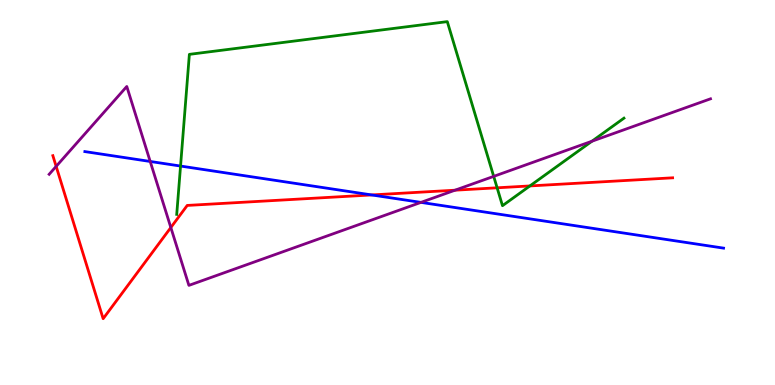[{'lines': ['blue', 'red'], 'intersections': [{'x': 4.8, 'y': 4.94}]}, {'lines': ['green', 'red'], 'intersections': [{'x': 6.41, 'y': 5.12}, {'x': 6.84, 'y': 5.17}]}, {'lines': ['purple', 'red'], 'intersections': [{'x': 0.725, 'y': 5.68}, {'x': 2.2, 'y': 4.09}, {'x': 5.87, 'y': 5.06}]}, {'lines': ['blue', 'green'], 'intersections': [{'x': 2.33, 'y': 5.69}]}, {'lines': ['blue', 'purple'], 'intersections': [{'x': 1.94, 'y': 5.81}, {'x': 5.43, 'y': 4.74}]}, {'lines': ['green', 'purple'], 'intersections': [{'x': 6.37, 'y': 5.42}, {'x': 7.64, 'y': 6.33}]}]